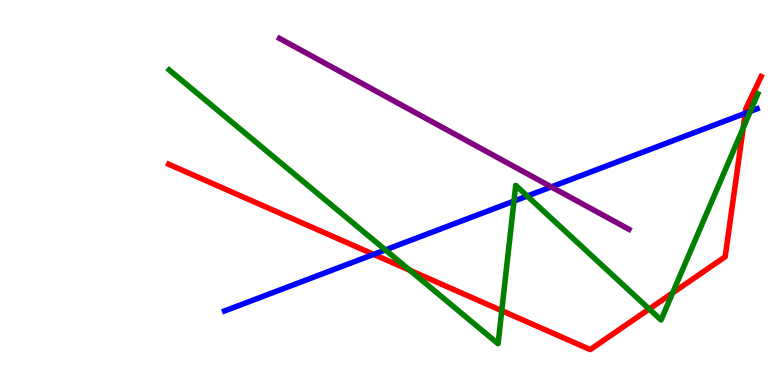[{'lines': ['blue', 'red'], 'intersections': [{'x': 4.82, 'y': 3.39}, {'x': 9.62, 'y': 7.06}]}, {'lines': ['green', 'red'], 'intersections': [{'x': 5.29, 'y': 2.98}, {'x': 6.47, 'y': 1.93}, {'x': 8.38, 'y': 1.97}, {'x': 8.68, 'y': 2.39}, {'x': 9.59, 'y': 6.68}]}, {'lines': ['purple', 'red'], 'intersections': []}, {'lines': ['blue', 'green'], 'intersections': [{'x': 4.97, 'y': 3.51}, {'x': 6.63, 'y': 4.78}, {'x': 6.8, 'y': 4.91}, {'x': 9.68, 'y': 7.11}]}, {'lines': ['blue', 'purple'], 'intersections': [{'x': 7.11, 'y': 5.15}]}, {'lines': ['green', 'purple'], 'intersections': []}]